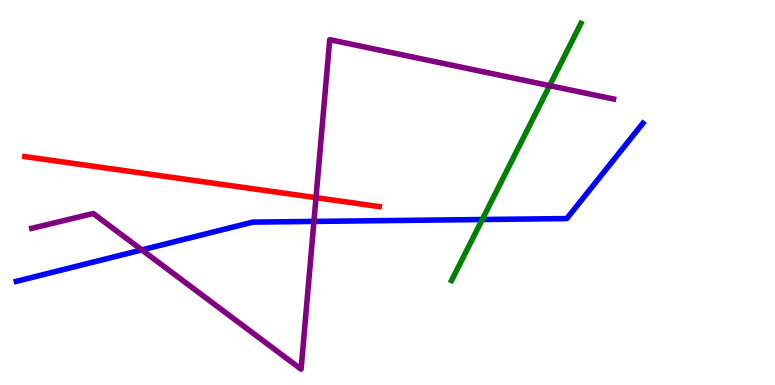[{'lines': ['blue', 'red'], 'intersections': []}, {'lines': ['green', 'red'], 'intersections': []}, {'lines': ['purple', 'red'], 'intersections': [{'x': 4.08, 'y': 4.87}]}, {'lines': ['blue', 'green'], 'intersections': [{'x': 6.22, 'y': 4.3}]}, {'lines': ['blue', 'purple'], 'intersections': [{'x': 1.83, 'y': 3.51}, {'x': 4.05, 'y': 4.25}]}, {'lines': ['green', 'purple'], 'intersections': [{'x': 7.09, 'y': 7.78}]}]